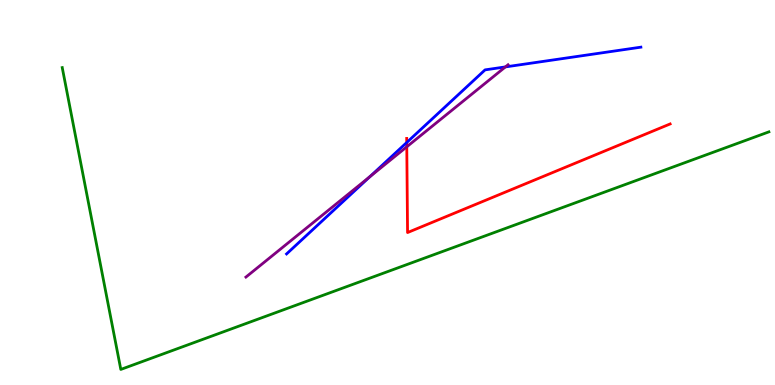[{'lines': ['blue', 'red'], 'intersections': [{'x': 5.25, 'y': 6.3}]}, {'lines': ['green', 'red'], 'intersections': []}, {'lines': ['purple', 'red'], 'intersections': [{'x': 5.25, 'y': 6.19}]}, {'lines': ['blue', 'green'], 'intersections': []}, {'lines': ['blue', 'purple'], 'intersections': [{'x': 4.77, 'y': 5.41}, {'x': 6.52, 'y': 8.26}]}, {'lines': ['green', 'purple'], 'intersections': []}]